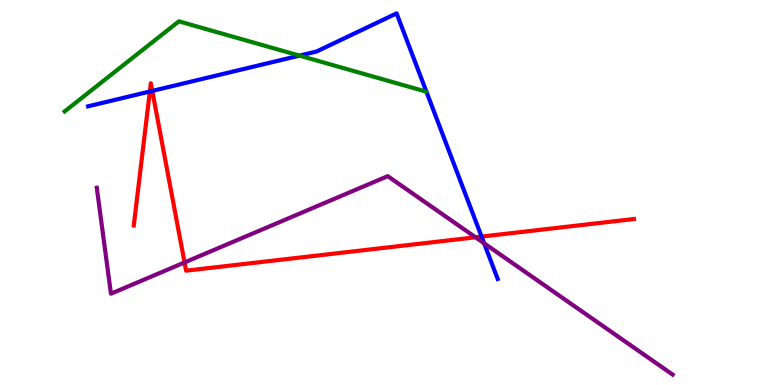[{'lines': ['blue', 'red'], 'intersections': [{'x': 1.93, 'y': 7.62}, {'x': 1.96, 'y': 7.64}, {'x': 6.21, 'y': 3.85}]}, {'lines': ['green', 'red'], 'intersections': []}, {'lines': ['purple', 'red'], 'intersections': [{'x': 2.38, 'y': 3.18}, {'x': 6.14, 'y': 3.84}]}, {'lines': ['blue', 'green'], 'intersections': [{'x': 3.86, 'y': 8.56}]}, {'lines': ['blue', 'purple'], 'intersections': [{'x': 6.25, 'y': 3.68}]}, {'lines': ['green', 'purple'], 'intersections': []}]